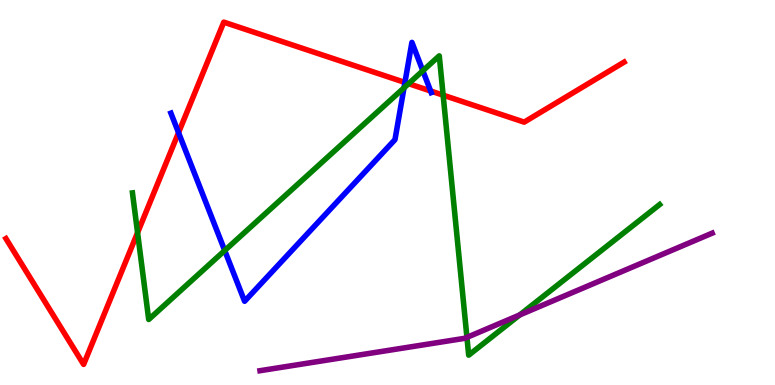[{'lines': ['blue', 'red'], 'intersections': [{'x': 2.3, 'y': 6.55}, {'x': 5.23, 'y': 7.86}, {'x': 5.56, 'y': 7.64}]}, {'lines': ['green', 'red'], 'intersections': [{'x': 1.78, 'y': 3.96}, {'x': 5.27, 'y': 7.83}, {'x': 5.72, 'y': 7.53}]}, {'lines': ['purple', 'red'], 'intersections': []}, {'lines': ['blue', 'green'], 'intersections': [{'x': 2.9, 'y': 3.49}, {'x': 5.21, 'y': 7.72}, {'x': 5.46, 'y': 8.16}]}, {'lines': ['blue', 'purple'], 'intersections': []}, {'lines': ['green', 'purple'], 'intersections': [{'x': 6.03, 'y': 1.24}, {'x': 6.71, 'y': 1.82}]}]